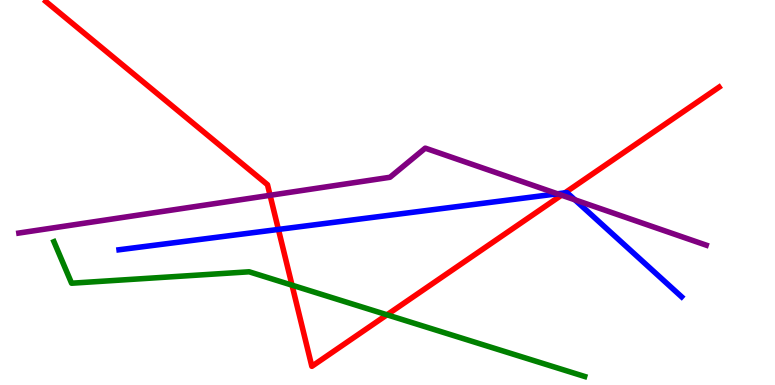[{'lines': ['blue', 'red'], 'intersections': [{'x': 3.59, 'y': 4.04}, {'x': 7.29, 'y': 4.99}]}, {'lines': ['green', 'red'], 'intersections': [{'x': 3.77, 'y': 2.59}, {'x': 4.99, 'y': 1.82}]}, {'lines': ['purple', 'red'], 'intersections': [{'x': 3.48, 'y': 4.93}, {'x': 7.25, 'y': 4.93}]}, {'lines': ['blue', 'green'], 'intersections': []}, {'lines': ['blue', 'purple'], 'intersections': [{'x': 7.19, 'y': 4.97}, {'x': 7.42, 'y': 4.81}]}, {'lines': ['green', 'purple'], 'intersections': []}]